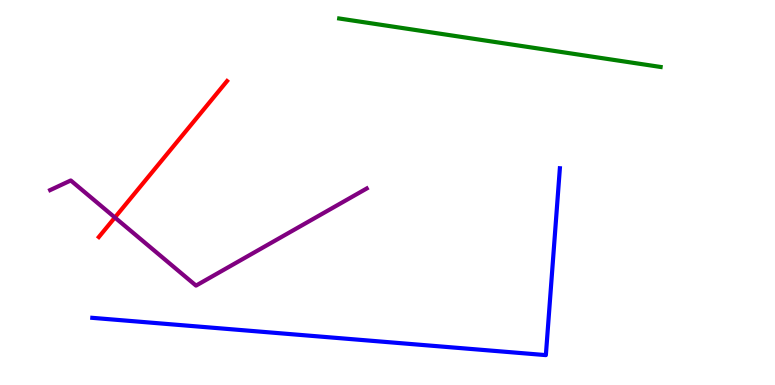[{'lines': ['blue', 'red'], 'intersections': []}, {'lines': ['green', 'red'], 'intersections': []}, {'lines': ['purple', 'red'], 'intersections': [{'x': 1.48, 'y': 4.35}]}, {'lines': ['blue', 'green'], 'intersections': []}, {'lines': ['blue', 'purple'], 'intersections': []}, {'lines': ['green', 'purple'], 'intersections': []}]